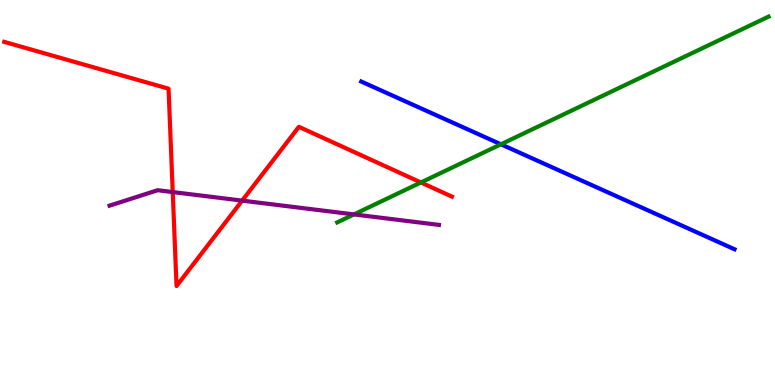[{'lines': ['blue', 'red'], 'intersections': []}, {'lines': ['green', 'red'], 'intersections': [{'x': 5.43, 'y': 5.26}]}, {'lines': ['purple', 'red'], 'intersections': [{'x': 2.23, 'y': 5.01}, {'x': 3.12, 'y': 4.79}]}, {'lines': ['blue', 'green'], 'intersections': [{'x': 6.46, 'y': 6.25}]}, {'lines': ['blue', 'purple'], 'intersections': []}, {'lines': ['green', 'purple'], 'intersections': [{'x': 4.57, 'y': 4.43}]}]